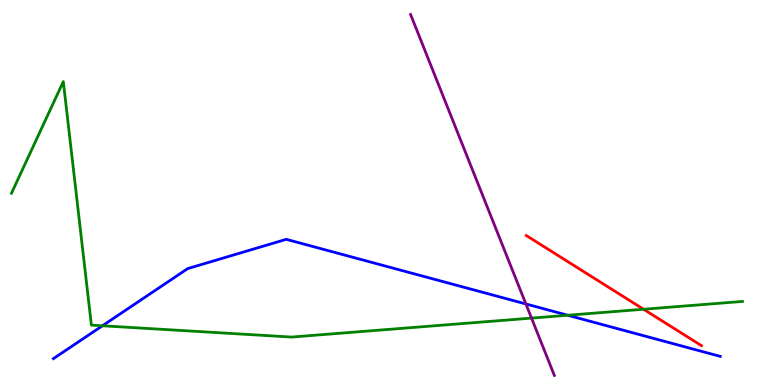[{'lines': ['blue', 'red'], 'intersections': []}, {'lines': ['green', 'red'], 'intersections': [{'x': 8.3, 'y': 1.97}]}, {'lines': ['purple', 'red'], 'intersections': []}, {'lines': ['blue', 'green'], 'intersections': [{'x': 1.32, 'y': 1.54}, {'x': 7.33, 'y': 1.81}]}, {'lines': ['blue', 'purple'], 'intersections': [{'x': 6.79, 'y': 2.11}]}, {'lines': ['green', 'purple'], 'intersections': [{'x': 6.86, 'y': 1.74}]}]